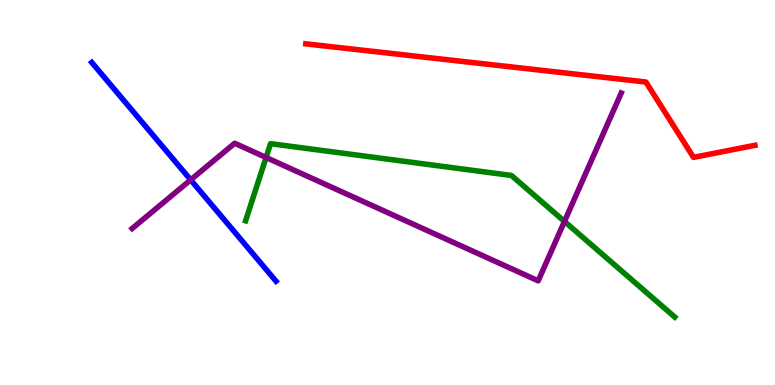[{'lines': ['blue', 'red'], 'intersections': []}, {'lines': ['green', 'red'], 'intersections': []}, {'lines': ['purple', 'red'], 'intersections': []}, {'lines': ['blue', 'green'], 'intersections': []}, {'lines': ['blue', 'purple'], 'intersections': [{'x': 2.46, 'y': 5.33}]}, {'lines': ['green', 'purple'], 'intersections': [{'x': 3.43, 'y': 5.91}, {'x': 7.28, 'y': 4.25}]}]